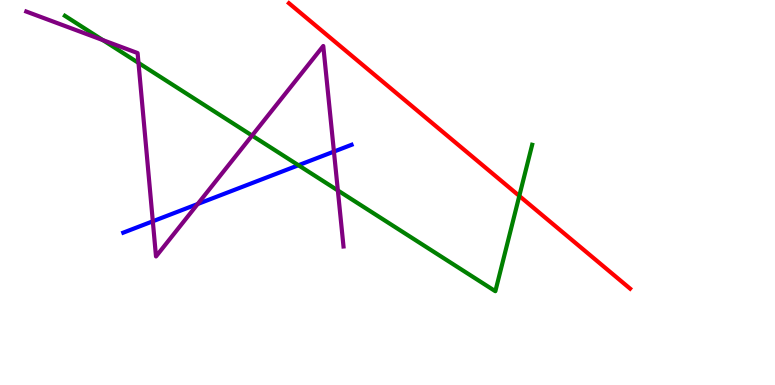[{'lines': ['blue', 'red'], 'intersections': []}, {'lines': ['green', 'red'], 'intersections': [{'x': 6.7, 'y': 4.91}]}, {'lines': ['purple', 'red'], 'intersections': []}, {'lines': ['blue', 'green'], 'intersections': [{'x': 3.85, 'y': 5.71}]}, {'lines': ['blue', 'purple'], 'intersections': [{'x': 1.97, 'y': 4.25}, {'x': 2.55, 'y': 4.7}, {'x': 4.31, 'y': 6.06}]}, {'lines': ['green', 'purple'], 'intersections': [{'x': 1.33, 'y': 8.96}, {'x': 1.79, 'y': 8.37}, {'x': 3.25, 'y': 6.48}, {'x': 4.36, 'y': 5.05}]}]